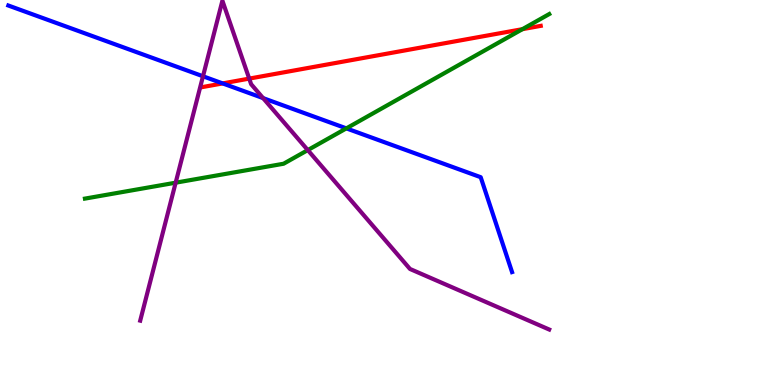[{'lines': ['blue', 'red'], 'intersections': [{'x': 2.87, 'y': 7.83}]}, {'lines': ['green', 'red'], 'intersections': [{'x': 6.74, 'y': 9.24}]}, {'lines': ['purple', 'red'], 'intersections': [{'x': 3.22, 'y': 7.96}]}, {'lines': ['blue', 'green'], 'intersections': [{'x': 4.47, 'y': 6.67}]}, {'lines': ['blue', 'purple'], 'intersections': [{'x': 2.62, 'y': 8.02}, {'x': 3.39, 'y': 7.45}]}, {'lines': ['green', 'purple'], 'intersections': [{'x': 2.27, 'y': 5.25}, {'x': 3.97, 'y': 6.1}]}]